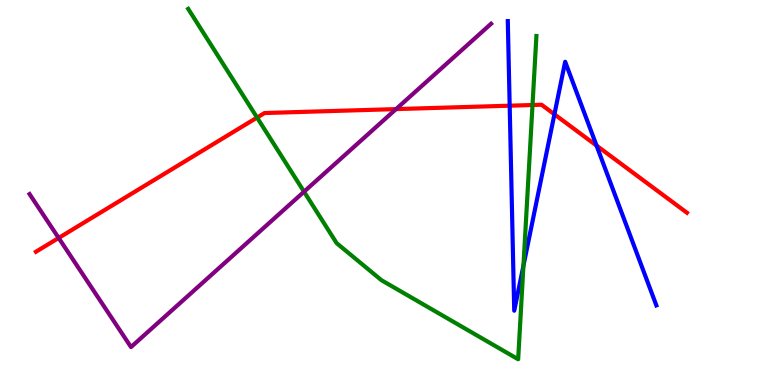[{'lines': ['blue', 'red'], 'intersections': [{'x': 6.58, 'y': 7.25}, {'x': 7.15, 'y': 7.03}, {'x': 7.7, 'y': 6.22}]}, {'lines': ['green', 'red'], 'intersections': [{'x': 3.32, 'y': 6.95}, {'x': 6.87, 'y': 7.27}]}, {'lines': ['purple', 'red'], 'intersections': [{'x': 0.757, 'y': 3.82}, {'x': 5.11, 'y': 7.17}]}, {'lines': ['blue', 'green'], 'intersections': [{'x': 6.75, 'y': 3.1}]}, {'lines': ['blue', 'purple'], 'intersections': []}, {'lines': ['green', 'purple'], 'intersections': [{'x': 3.92, 'y': 5.02}]}]